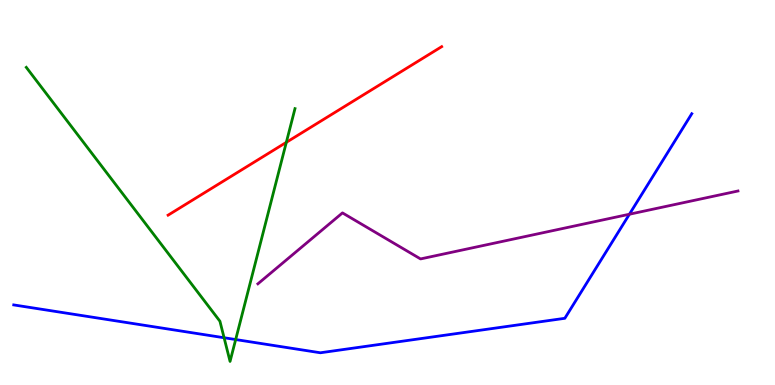[{'lines': ['blue', 'red'], 'intersections': []}, {'lines': ['green', 'red'], 'intersections': [{'x': 3.69, 'y': 6.3}]}, {'lines': ['purple', 'red'], 'intersections': []}, {'lines': ['blue', 'green'], 'intersections': [{'x': 2.89, 'y': 1.23}, {'x': 3.04, 'y': 1.18}]}, {'lines': ['blue', 'purple'], 'intersections': [{'x': 8.12, 'y': 4.44}]}, {'lines': ['green', 'purple'], 'intersections': []}]